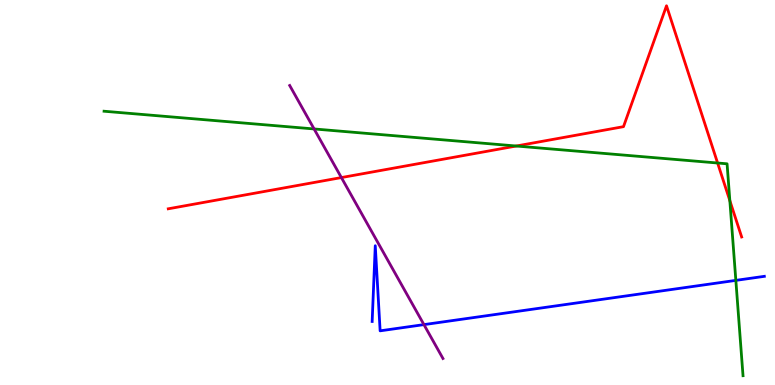[{'lines': ['blue', 'red'], 'intersections': []}, {'lines': ['green', 'red'], 'intersections': [{'x': 6.66, 'y': 6.21}, {'x': 9.26, 'y': 5.77}, {'x': 9.42, 'y': 4.79}]}, {'lines': ['purple', 'red'], 'intersections': [{'x': 4.4, 'y': 5.39}]}, {'lines': ['blue', 'green'], 'intersections': [{'x': 9.49, 'y': 2.72}]}, {'lines': ['blue', 'purple'], 'intersections': [{'x': 5.47, 'y': 1.57}]}, {'lines': ['green', 'purple'], 'intersections': [{'x': 4.05, 'y': 6.65}]}]